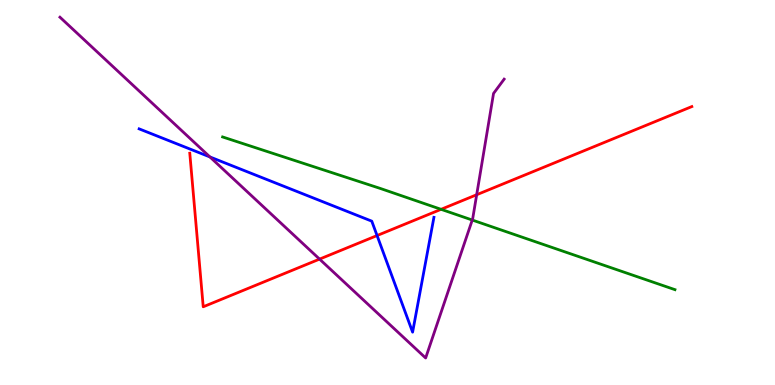[{'lines': ['blue', 'red'], 'intersections': [{'x': 4.87, 'y': 3.88}]}, {'lines': ['green', 'red'], 'intersections': [{'x': 5.69, 'y': 4.56}]}, {'lines': ['purple', 'red'], 'intersections': [{'x': 4.12, 'y': 3.27}, {'x': 6.15, 'y': 4.94}]}, {'lines': ['blue', 'green'], 'intersections': []}, {'lines': ['blue', 'purple'], 'intersections': [{'x': 2.71, 'y': 5.92}]}, {'lines': ['green', 'purple'], 'intersections': [{'x': 6.09, 'y': 4.28}]}]